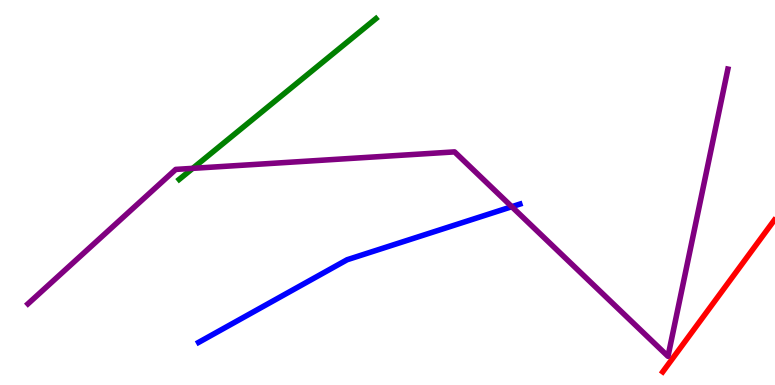[{'lines': ['blue', 'red'], 'intersections': []}, {'lines': ['green', 'red'], 'intersections': []}, {'lines': ['purple', 'red'], 'intersections': []}, {'lines': ['blue', 'green'], 'intersections': []}, {'lines': ['blue', 'purple'], 'intersections': [{'x': 6.6, 'y': 4.63}]}, {'lines': ['green', 'purple'], 'intersections': [{'x': 2.49, 'y': 5.63}]}]